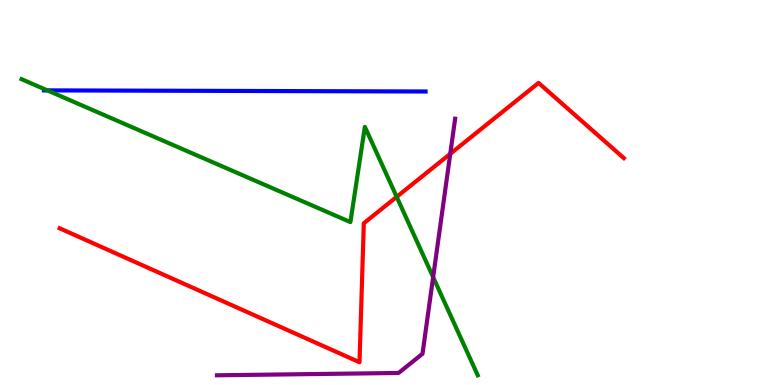[{'lines': ['blue', 'red'], 'intersections': []}, {'lines': ['green', 'red'], 'intersections': [{'x': 5.12, 'y': 4.89}]}, {'lines': ['purple', 'red'], 'intersections': [{'x': 5.81, 'y': 6.0}]}, {'lines': ['blue', 'green'], 'intersections': [{'x': 0.611, 'y': 7.65}]}, {'lines': ['blue', 'purple'], 'intersections': []}, {'lines': ['green', 'purple'], 'intersections': [{'x': 5.59, 'y': 2.8}]}]